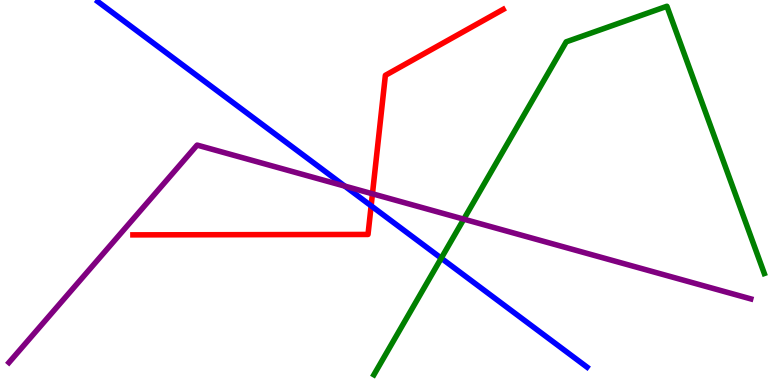[{'lines': ['blue', 'red'], 'intersections': [{'x': 4.79, 'y': 4.65}]}, {'lines': ['green', 'red'], 'intersections': []}, {'lines': ['purple', 'red'], 'intersections': [{'x': 4.81, 'y': 4.97}]}, {'lines': ['blue', 'green'], 'intersections': [{'x': 5.69, 'y': 3.29}]}, {'lines': ['blue', 'purple'], 'intersections': [{'x': 4.45, 'y': 5.17}]}, {'lines': ['green', 'purple'], 'intersections': [{'x': 5.98, 'y': 4.31}]}]